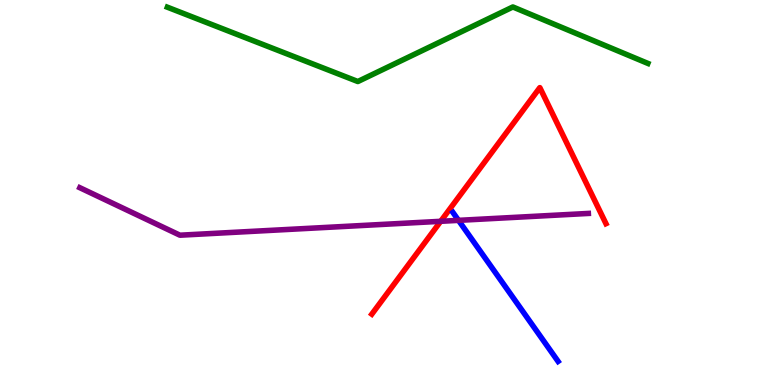[{'lines': ['blue', 'red'], 'intersections': []}, {'lines': ['green', 'red'], 'intersections': []}, {'lines': ['purple', 'red'], 'intersections': [{'x': 5.69, 'y': 4.25}]}, {'lines': ['blue', 'green'], 'intersections': []}, {'lines': ['blue', 'purple'], 'intersections': [{'x': 5.92, 'y': 4.28}]}, {'lines': ['green', 'purple'], 'intersections': []}]